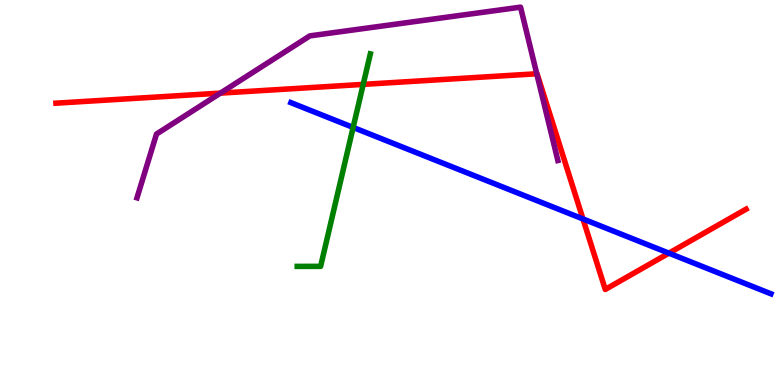[{'lines': ['blue', 'red'], 'intersections': [{'x': 7.52, 'y': 4.31}, {'x': 8.63, 'y': 3.42}]}, {'lines': ['green', 'red'], 'intersections': [{'x': 4.69, 'y': 7.81}]}, {'lines': ['purple', 'red'], 'intersections': [{'x': 2.84, 'y': 7.58}, {'x': 6.93, 'y': 8.08}]}, {'lines': ['blue', 'green'], 'intersections': [{'x': 4.56, 'y': 6.69}]}, {'lines': ['blue', 'purple'], 'intersections': []}, {'lines': ['green', 'purple'], 'intersections': []}]